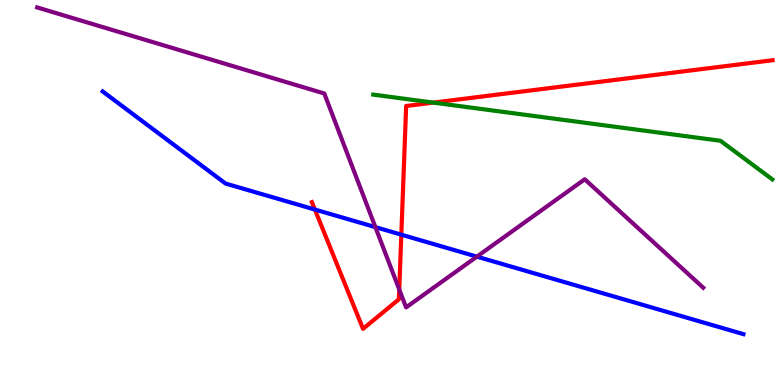[{'lines': ['blue', 'red'], 'intersections': [{'x': 4.06, 'y': 4.56}, {'x': 5.18, 'y': 3.9}]}, {'lines': ['green', 'red'], 'intersections': [{'x': 5.59, 'y': 7.33}]}, {'lines': ['purple', 'red'], 'intersections': [{'x': 5.15, 'y': 2.48}]}, {'lines': ['blue', 'green'], 'intersections': []}, {'lines': ['blue', 'purple'], 'intersections': [{'x': 4.84, 'y': 4.1}, {'x': 6.15, 'y': 3.33}]}, {'lines': ['green', 'purple'], 'intersections': []}]